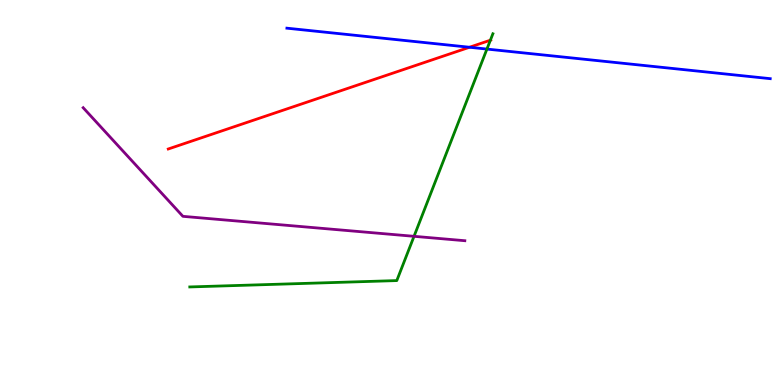[{'lines': ['blue', 'red'], 'intersections': [{'x': 6.06, 'y': 8.77}]}, {'lines': ['green', 'red'], 'intersections': [{'x': 6.33, 'y': 8.96}]}, {'lines': ['purple', 'red'], 'intersections': []}, {'lines': ['blue', 'green'], 'intersections': [{'x': 6.28, 'y': 8.73}]}, {'lines': ['blue', 'purple'], 'intersections': []}, {'lines': ['green', 'purple'], 'intersections': [{'x': 5.34, 'y': 3.86}]}]